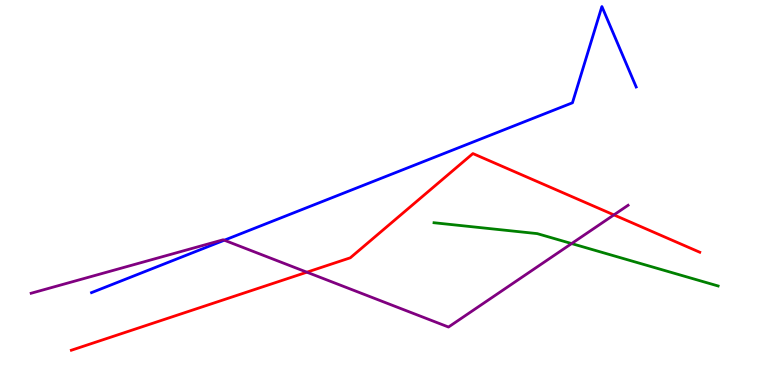[{'lines': ['blue', 'red'], 'intersections': []}, {'lines': ['green', 'red'], 'intersections': []}, {'lines': ['purple', 'red'], 'intersections': [{'x': 3.96, 'y': 2.93}, {'x': 7.92, 'y': 4.42}]}, {'lines': ['blue', 'green'], 'intersections': []}, {'lines': ['blue', 'purple'], 'intersections': [{'x': 2.89, 'y': 3.76}]}, {'lines': ['green', 'purple'], 'intersections': [{'x': 7.38, 'y': 3.67}]}]